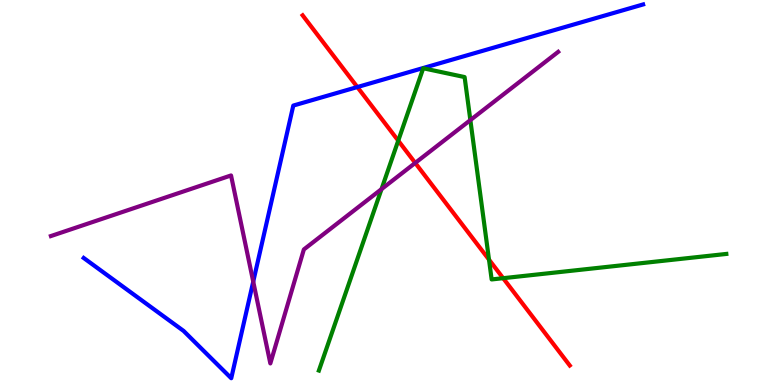[{'lines': ['blue', 'red'], 'intersections': [{'x': 4.61, 'y': 7.74}]}, {'lines': ['green', 'red'], 'intersections': [{'x': 5.14, 'y': 6.35}, {'x': 6.31, 'y': 3.26}, {'x': 6.49, 'y': 2.77}]}, {'lines': ['purple', 'red'], 'intersections': [{'x': 5.36, 'y': 5.77}]}, {'lines': ['blue', 'green'], 'intersections': []}, {'lines': ['blue', 'purple'], 'intersections': [{'x': 3.27, 'y': 2.68}]}, {'lines': ['green', 'purple'], 'intersections': [{'x': 4.92, 'y': 5.09}, {'x': 6.07, 'y': 6.88}]}]